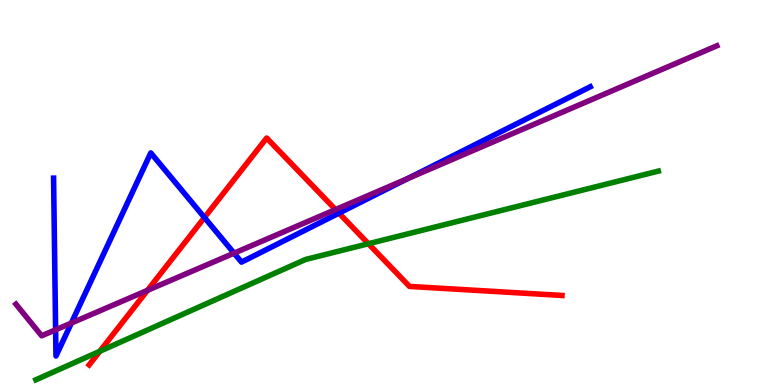[{'lines': ['blue', 'red'], 'intersections': [{'x': 2.64, 'y': 4.35}, {'x': 4.37, 'y': 4.46}]}, {'lines': ['green', 'red'], 'intersections': [{'x': 1.29, 'y': 0.876}, {'x': 4.75, 'y': 3.67}]}, {'lines': ['purple', 'red'], 'intersections': [{'x': 1.9, 'y': 2.46}, {'x': 4.33, 'y': 4.56}]}, {'lines': ['blue', 'green'], 'intersections': []}, {'lines': ['blue', 'purple'], 'intersections': [{'x': 0.718, 'y': 1.43}, {'x': 0.921, 'y': 1.61}, {'x': 3.02, 'y': 3.42}, {'x': 5.26, 'y': 5.36}]}, {'lines': ['green', 'purple'], 'intersections': []}]